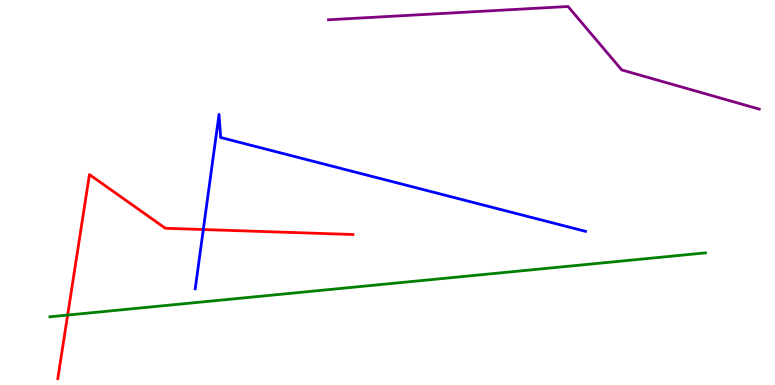[{'lines': ['blue', 'red'], 'intersections': [{'x': 2.62, 'y': 4.04}]}, {'lines': ['green', 'red'], 'intersections': [{'x': 0.873, 'y': 1.82}]}, {'lines': ['purple', 'red'], 'intersections': []}, {'lines': ['blue', 'green'], 'intersections': []}, {'lines': ['blue', 'purple'], 'intersections': []}, {'lines': ['green', 'purple'], 'intersections': []}]